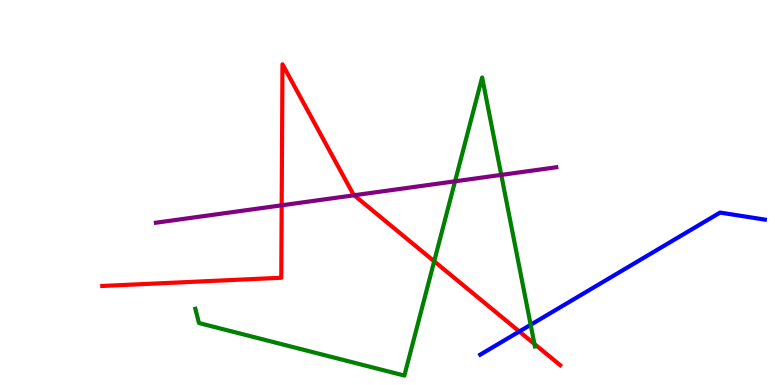[{'lines': ['blue', 'red'], 'intersections': [{'x': 6.7, 'y': 1.39}]}, {'lines': ['green', 'red'], 'intersections': [{'x': 5.6, 'y': 3.21}, {'x': 6.9, 'y': 1.07}]}, {'lines': ['purple', 'red'], 'intersections': [{'x': 3.63, 'y': 4.67}, {'x': 4.57, 'y': 4.93}]}, {'lines': ['blue', 'green'], 'intersections': [{'x': 6.85, 'y': 1.56}]}, {'lines': ['blue', 'purple'], 'intersections': []}, {'lines': ['green', 'purple'], 'intersections': [{'x': 5.87, 'y': 5.29}, {'x': 6.47, 'y': 5.46}]}]